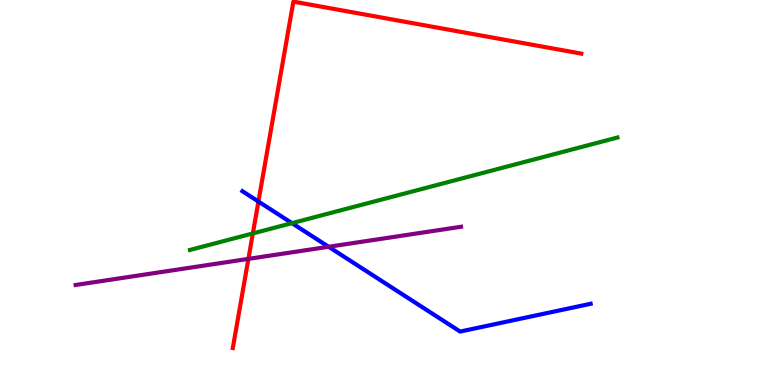[{'lines': ['blue', 'red'], 'intersections': [{'x': 3.33, 'y': 4.77}]}, {'lines': ['green', 'red'], 'intersections': [{'x': 3.26, 'y': 3.94}]}, {'lines': ['purple', 'red'], 'intersections': [{'x': 3.21, 'y': 3.28}]}, {'lines': ['blue', 'green'], 'intersections': [{'x': 3.77, 'y': 4.2}]}, {'lines': ['blue', 'purple'], 'intersections': [{'x': 4.24, 'y': 3.59}]}, {'lines': ['green', 'purple'], 'intersections': []}]